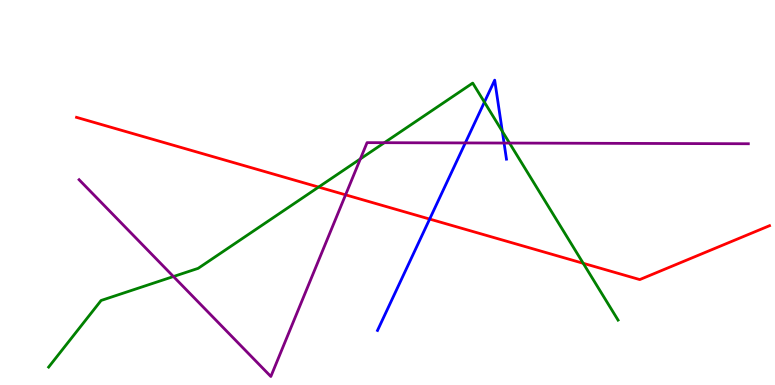[{'lines': ['blue', 'red'], 'intersections': [{'x': 5.54, 'y': 4.31}]}, {'lines': ['green', 'red'], 'intersections': [{'x': 4.11, 'y': 5.14}, {'x': 7.53, 'y': 3.16}]}, {'lines': ['purple', 'red'], 'intersections': [{'x': 4.46, 'y': 4.94}]}, {'lines': ['blue', 'green'], 'intersections': [{'x': 6.25, 'y': 7.35}, {'x': 6.48, 'y': 6.59}]}, {'lines': ['blue', 'purple'], 'intersections': [{'x': 6.0, 'y': 6.29}, {'x': 6.5, 'y': 6.28}]}, {'lines': ['green', 'purple'], 'intersections': [{'x': 2.24, 'y': 2.82}, {'x': 4.65, 'y': 5.87}, {'x': 4.96, 'y': 6.29}, {'x': 6.57, 'y': 6.28}]}]